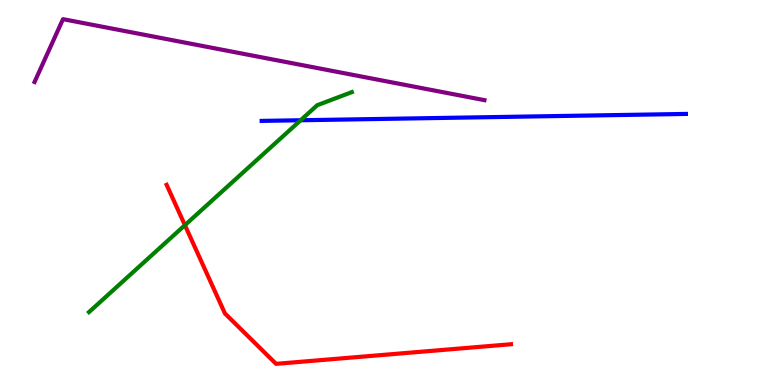[{'lines': ['blue', 'red'], 'intersections': []}, {'lines': ['green', 'red'], 'intersections': [{'x': 2.39, 'y': 4.15}]}, {'lines': ['purple', 'red'], 'intersections': []}, {'lines': ['blue', 'green'], 'intersections': [{'x': 3.88, 'y': 6.88}]}, {'lines': ['blue', 'purple'], 'intersections': []}, {'lines': ['green', 'purple'], 'intersections': []}]